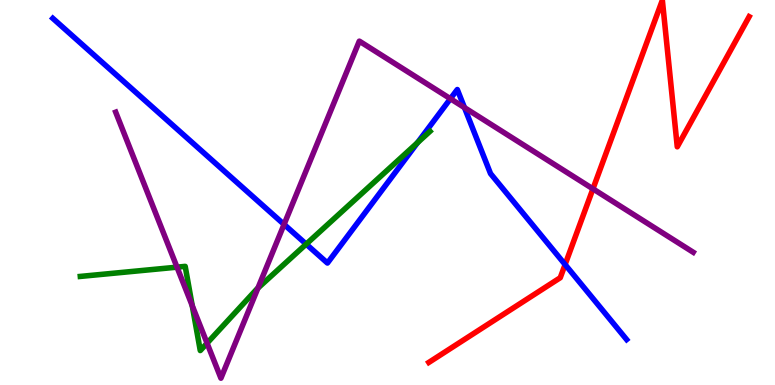[{'lines': ['blue', 'red'], 'intersections': [{'x': 7.29, 'y': 3.13}]}, {'lines': ['green', 'red'], 'intersections': []}, {'lines': ['purple', 'red'], 'intersections': [{'x': 7.65, 'y': 5.09}]}, {'lines': ['blue', 'green'], 'intersections': [{'x': 3.95, 'y': 3.66}, {'x': 5.39, 'y': 6.29}]}, {'lines': ['blue', 'purple'], 'intersections': [{'x': 3.67, 'y': 4.17}, {'x': 5.81, 'y': 7.44}, {'x': 5.99, 'y': 7.2}]}, {'lines': ['green', 'purple'], 'intersections': [{'x': 2.28, 'y': 3.06}, {'x': 2.48, 'y': 2.06}, {'x': 2.67, 'y': 1.09}, {'x': 3.33, 'y': 2.52}]}]